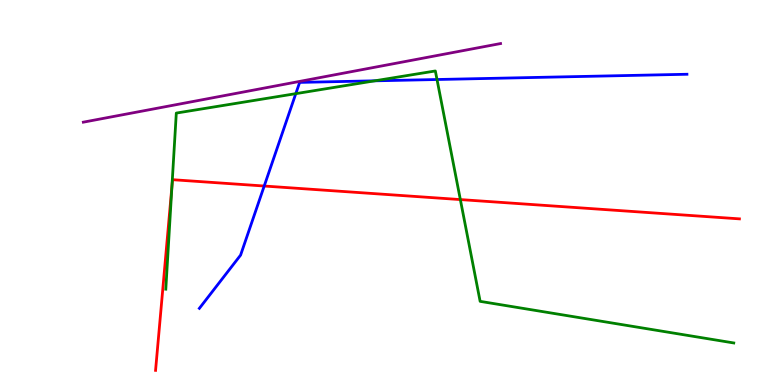[{'lines': ['blue', 'red'], 'intersections': [{'x': 3.41, 'y': 5.17}]}, {'lines': ['green', 'red'], 'intersections': [{'x': 2.22, 'y': 5.16}, {'x': 5.94, 'y': 4.82}]}, {'lines': ['purple', 'red'], 'intersections': []}, {'lines': ['blue', 'green'], 'intersections': [{'x': 3.82, 'y': 7.57}, {'x': 4.84, 'y': 7.9}, {'x': 5.64, 'y': 7.93}]}, {'lines': ['blue', 'purple'], 'intersections': []}, {'lines': ['green', 'purple'], 'intersections': []}]